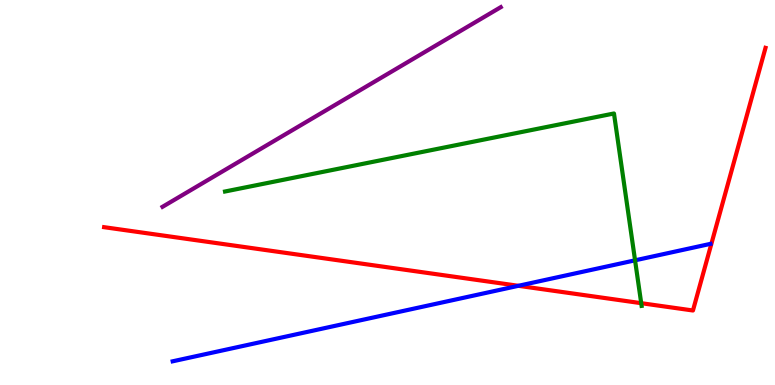[{'lines': ['blue', 'red'], 'intersections': [{'x': 6.69, 'y': 2.58}]}, {'lines': ['green', 'red'], 'intersections': [{'x': 8.27, 'y': 2.13}]}, {'lines': ['purple', 'red'], 'intersections': []}, {'lines': ['blue', 'green'], 'intersections': [{'x': 8.19, 'y': 3.24}]}, {'lines': ['blue', 'purple'], 'intersections': []}, {'lines': ['green', 'purple'], 'intersections': []}]